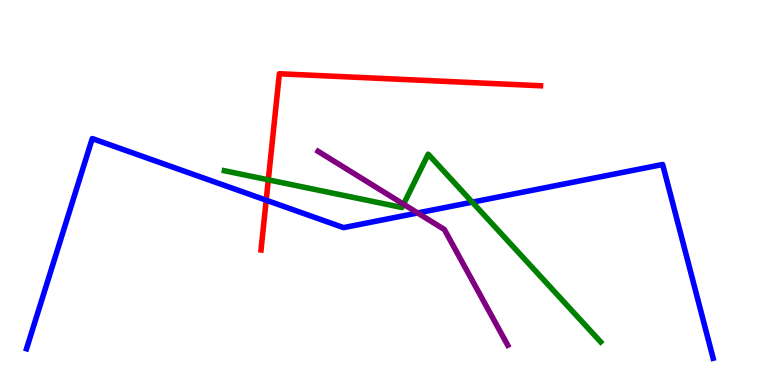[{'lines': ['blue', 'red'], 'intersections': [{'x': 3.43, 'y': 4.8}]}, {'lines': ['green', 'red'], 'intersections': [{'x': 3.46, 'y': 5.33}]}, {'lines': ['purple', 'red'], 'intersections': []}, {'lines': ['blue', 'green'], 'intersections': [{'x': 6.09, 'y': 4.75}]}, {'lines': ['blue', 'purple'], 'intersections': [{'x': 5.39, 'y': 4.47}]}, {'lines': ['green', 'purple'], 'intersections': [{'x': 5.21, 'y': 4.7}]}]